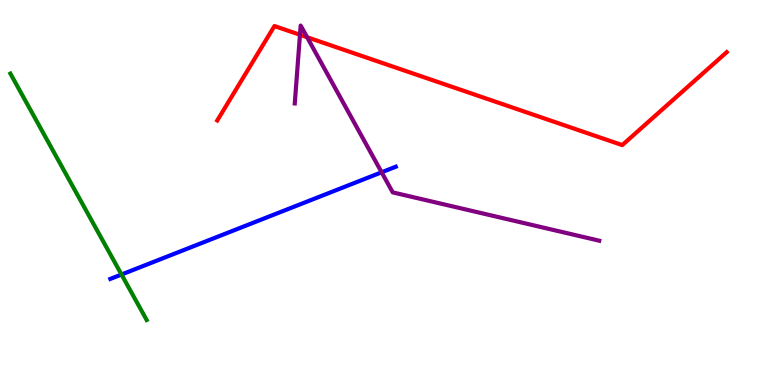[{'lines': ['blue', 'red'], 'intersections': []}, {'lines': ['green', 'red'], 'intersections': []}, {'lines': ['purple', 'red'], 'intersections': [{'x': 3.87, 'y': 9.1}, {'x': 3.96, 'y': 9.03}]}, {'lines': ['blue', 'green'], 'intersections': [{'x': 1.57, 'y': 2.87}]}, {'lines': ['blue', 'purple'], 'intersections': [{'x': 4.92, 'y': 5.52}]}, {'lines': ['green', 'purple'], 'intersections': []}]